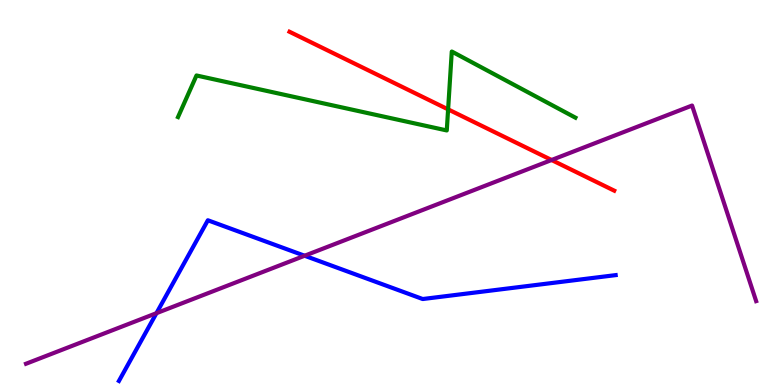[{'lines': ['blue', 'red'], 'intersections': []}, {'lines': ['green', 'red'], 'intersections': [{'x': 5.78, 'y': 7.16}]}, {'lines': ['purple', 'red'], 'intersections': [{'x': 7.12, 'y': 5.84}]}, {'lines': ['blue', 'green'], 'intersections': []}, {'lines': ['blue', 'purple'], 'intersections': [{'x': 2.02, 'y': 1.87}, {'x': 3.93, 'y': 3.36}]}, {'lines': ['green', 'purple'], 'intersections': []}]